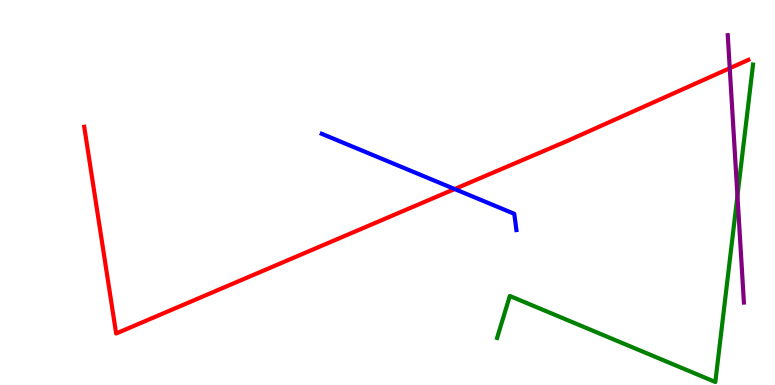[{'lines': ['blue', 'red'], 'intersections': [{'x': 5.87, 'y': 5.09}]}, {'lines': ['green', 'red'], 'intersections': []}, {'lines': ['purple', 'red'], 'intersections': [{'x': 9.42, 'y': 8.23}]}, {'lines': ['blue', 'green'], 'intersections': []}, {'lines': ['blue', 'purple'], 'intersections': []}, {'lines': ['green', 'purple'], 'intersections': [{'x': 9.52, 'y': 4.92}]}]